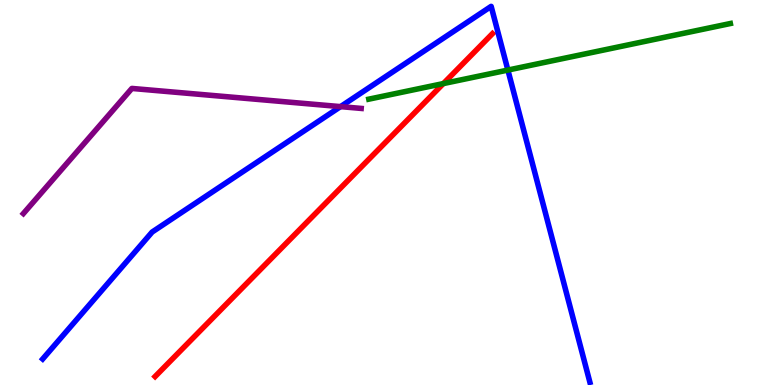[{'lines': ['blue', 'red'], 'intersections': []}, {'lines': ['green', 'red'], 'intersections': [{'x': 5.72, 'y': 7.83}]}, {'lines': ['purple', 'red'], 'intersections': []}, {'lines': ['blue', 'green'], 'intersections': [{'x': 6.55, 'y': 8.18}]}, {'lines': ['blue', 'purple'], 'intersections': [{'x': 4.39, 'y': 7.23}]}, {'lines': ['green', 'purple'], 'intersections': []}]